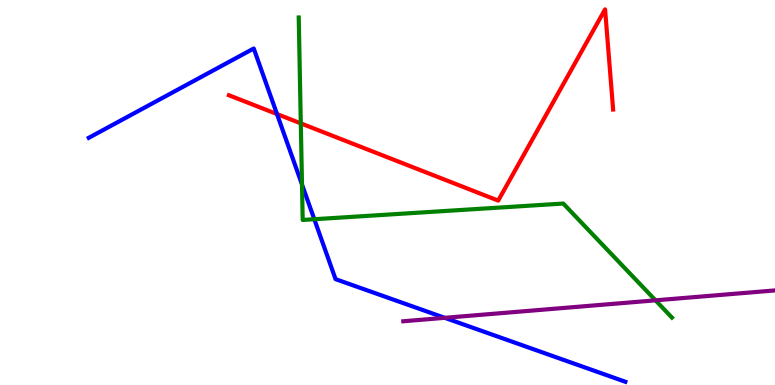[{'lines': ['blue', 'red'], 'intersections': [{'x': 3.57, 'y': 7.04}]}, {'lines': ['green', 'red'], 'intersections': [{'x': 3.88, 'y': 6.8}]}, {'lines': ['purple', 'red'], 'intersections': []}, {'lines': ['blue', 'green'], 'intersections': [{'x': 3.9, 'y': 5.21}, {'x': 4.06, 'y': 4.31}]}, {'lines': ['blue', 'purple'], 'intersections': [{'x': 5.74, 'y': 1.74}]}, {'lines': ['green', 'purple'], 'intersections': [{'x': 8.46, 'y': 2.2}]}]